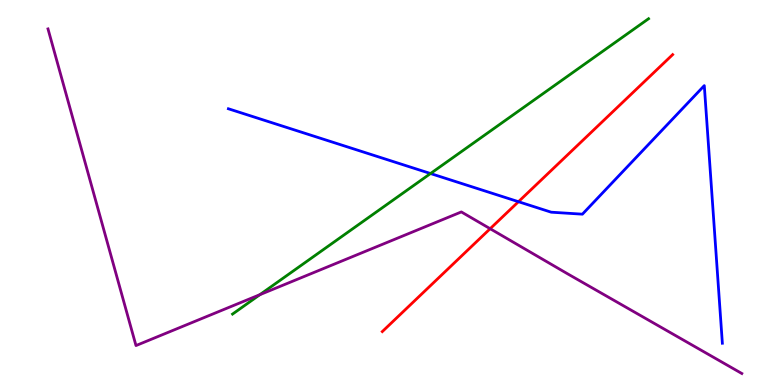[{'lines': ['blue', 'red'], 'intersections': [{'x': 6.69, 'y': 4.76}]}, {'lines': ['green', 'red'], 'intersections': []}, {'lines': ['purple', 'red'], 'intersections': [{'x': 6.32, 'y': 4.06}]}, {'lines': ['blue', 'green'], 'intersections': [{'x': 5.56, 'y': 5.49}]}, {'lines': ['blue', 'purple'], 'intersections': []}, {'lines': ['green', 'purple'], 'intersections': [{'x': 3.35, 'y': 2.35}]}]